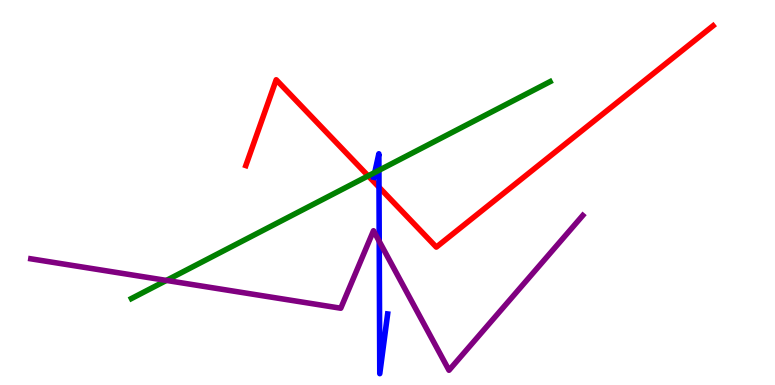[{'lines': ['blue', 'red'], 'intersections': [{'x': 4.89, 'y': 5.14}]}, {'lines': ['green', 'red'], 'intersections': [{'x': 4.75, 'y': 5.43}]}, {'lines': ['purple', 'red'], 'intersections': []}, {'lines': ['blue', 'green'], 'intersections': [{'x': 4.84, 'y': 5.52}, {'x': 4.89, 'y': 5.58}]}, {'lines': ['blue', 'purple'], 'intersections': [{'x': 4.89, 'y': 3.73}]}, {'lines': ['green', 'purple'], 'intersections': [{'x': 2.15, 'y': 2.72}]}]